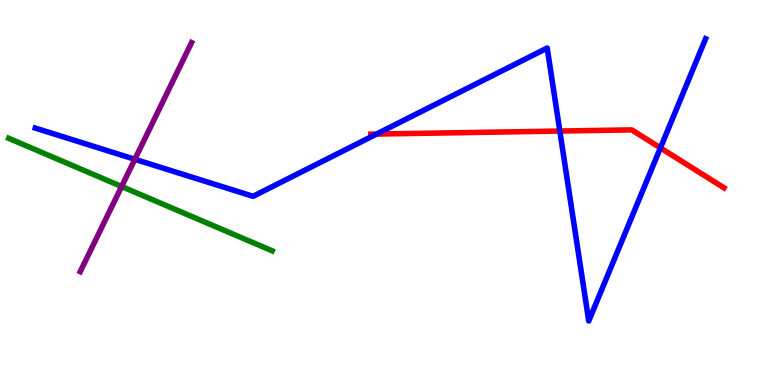[{'lines': ['blue', 'red'], 'intersections': [{'x': 4.86, 'y': 6.52}, {'x': 7.22, 'y': 6.6}, {'x': 8.52, 'y': 6.16}]}, {'lines': ['green', 'red'], 'intersections': []}, {'lines': ['purple', 'red'], 'intersections': []}, {'lines': ['blue', 'green'], 'intersections': []}, {'lines': ['blue', 'purple'], 'intersections': [{'x': 1.74, 'y': 5.86}]}, {'lines': ['green', 'purple'], 'intersections': [{'x': 1.57, 'y': 5.16}]}]